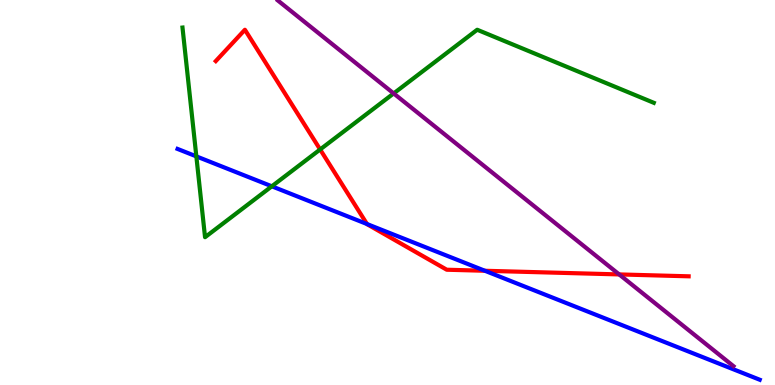[{'lines': ['blue', 'red'], 'intersections': [{'x': 4.74, 'y': 4.18}, {'x': 6.26, 'y': 2.97}]}, {'lines': ['green', 'red'], 'intersections': [{'x': 4.13, 'y': 6.12}]}, {'lines': ['purple', 'red'], 'intersections': [{'x': 7.99, 'y': 2.87}]}, {'lines': ['blue', 'green'], 'intersections': [{'x': 2.53, 'y': 5.94}, {'x': 3.51, 'y': 5.16}]}, {'lines': ['blue', 'purple'], 'intersections': []}, {'lines': ['green', 'purple'], 'intersections': [{'x': 5.08, 'y': 7.57}]}]